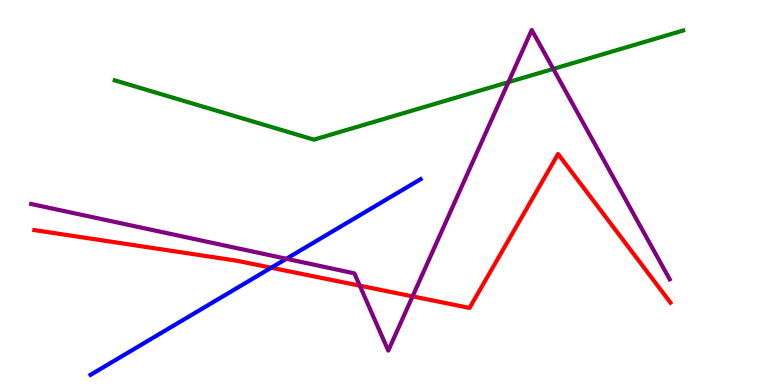[{'lines': ['blue', 'red'], 'intersections': [{'x': 3.5, 'y': 3.05}]}, {'lines': ['green', 'red'], 'intersections': []}, {'lines': ['purple', 'red'], 'intersections': [{'x': 4.64, 'y': 2.58}, {'x': 5.32, 'y': 2.3}]}, {'lines': ['blue', 'green'], 'intersections': []}, {'lines': ['blue', 'purple'], 'intersections': [{'x': 3.69, 'y': 3.28}]}, {'lines': ['green', 'purple'], 'intersections': [{'x': 6.56, 'y': 7.87}, {'x': 7.14, 'y': 8.21}]}]